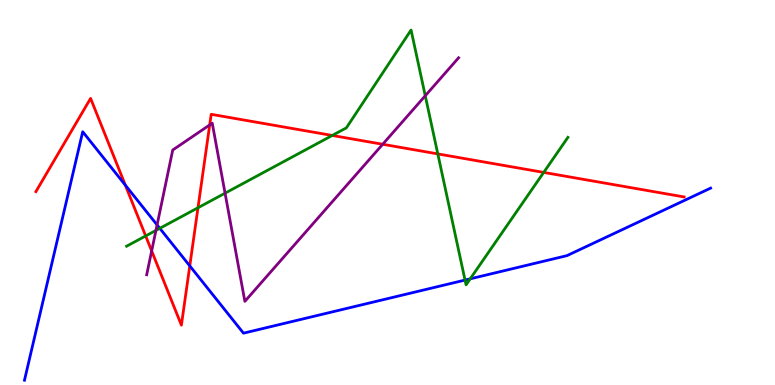[{'lines': ['blue', 'red'], 'intersections': [{'x': 1.62, 'y': 5.19}, {'x': 2.45, 'y': 3.09}]}, {'lines': ['green', 'red'], 'intersections': [{'x': 1.88, 'y': 3.87}, {'x': 2.55, 'y': 4.6}, {'x': 4.29, 'y': 6.48}, {'x': 5.65, 'y': 6.0}, {'x': 7.02, 'y': 5.52}]}, {'lines': ['purple', 'red'], 'intersections': [{'x': 1.96, 'y': 3.48}, {'x': 2.71, 'y': 6.75}, {'x': 4.94, 'y': 6.25}]}, {'lines': ['blue', 'green'], 'intersections': [{'x': 2.06, 'y': 4.07}, {'x': 6.0, 'y': 2.73}, {'x': 6.07, 'y': 2.76}]}, {'lines': ['blue', 'purple'], 'intersections': [{'x': 2.03, 'y': 4.16}]}, {'lines': ['green', 'purple'], 'intersections': [{'x': 2.01, 'y': 4.02}, {'x': 2.9, 'y': 4.98}, {'x': 5.49, 'y': 7.51}]}]